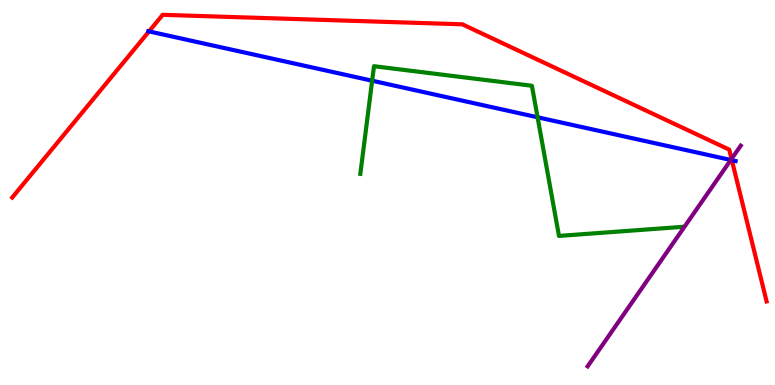[{'lines': ['blue', 'red'], 'intersections': [{'x': 1.92, 'y': 9.18}, {'x': 9.44, 'y': 5.84}]}, {'lines': ['green', 'red'], 'intersections': []}, {'lines': ['purple', 'red'], 'intersections': [{'x': 9.44, 'y': 5.87}]}, {'lines': ['blue', 'green'], 'intersections': [{'x': 4.8, 'y': 7.9}, {'x': 6.94, 'y': 6.95}]}, {'lines': ['blue', 'purple'], 'intersections': [{'x': 9.43, 'y': 5.84}]}, {'lines': ['green', 'purple'], 'intersections': []}]